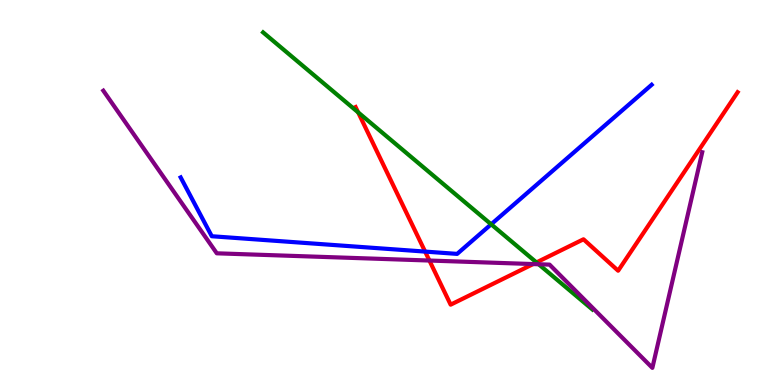[{'lines': ['blue', 'red'], 'intersections': [{'x': 5.49, 'y': 3.47}]}, {'lines': ['green', 'red'], 'intersections': [{'x': 4.62, 'y': 7.08}, {'x': 6.92, 'y': 3.18}]}, {'lines': ['purple', 'red'], 'intersections': [{'x': 5.54, 'y': 3.23}, {'x': 6.88, 'y': 3.14}]}, {'lines': ['blue', 'green'], 'intersections': [{'x': 6.34, 'y': 4.17}]}, {'lines': ['blue', 'purple'], 'intersections': []}, {'lines': ['green', 'purple'], 'intersections': [{'x': 6.95, 'y': 3.14}]}]